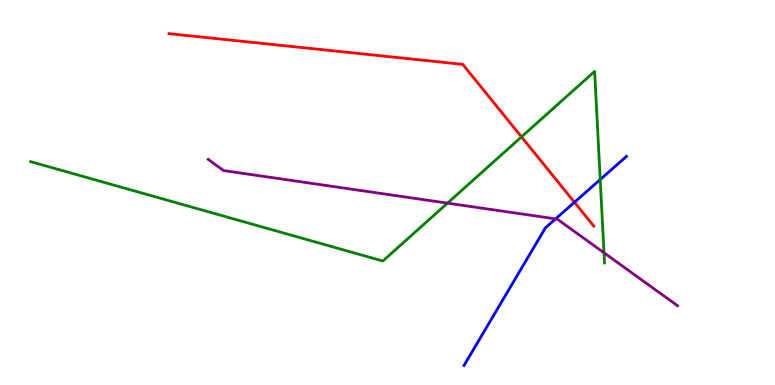[{'lines': ['blue', 'red'], 'intersections': [{'x': 7.41, 'y': 4.75}]}, {'lines': ['green', 'red'], 'intersections': [{'x': 6.73, 'y': 6.44}]}, {'lines': ['purple', 'red'], 'intersections': []}, {'lines': ['blue', 'green'], 'intersections': [{'x': 7.74, 'y': 5.34}]}, {'lines': ['blue', 'purple'], 'intersections': [{'x': 7.17, 'y': 4.32}]}, {'lines': ['green', 'purple'], 'intersections': [{'x': 5.77, 'y': 4.72}, {'x': 7.79, 'y': 3.43}]}]